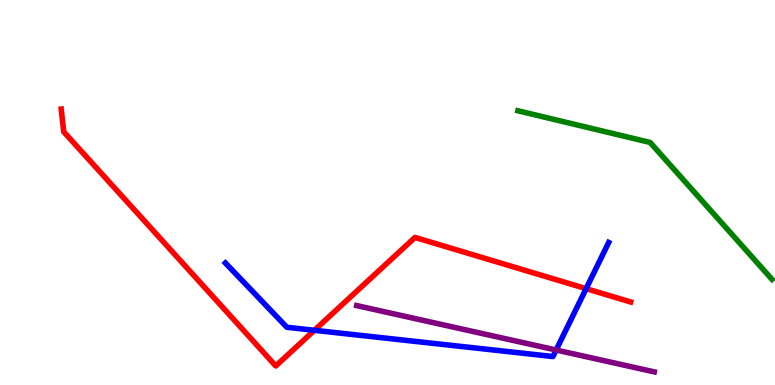[{'lines': ['blue', 'red'], 'intersections': [{'x': 4.06, 'y': 1.42}, {'x': 7.56, 'y': 2.5}]}, {'lines': ['green', 'red'], 'intersections': []}, {'lines': ['purple', 'red'], 'intersections': []}, {'lines': ['blue', 'green'], 'intersections': []}, {'lines': ['blue', 'purple'], 'intersections': [{'x': 7.18, 'y': 0.909}]}, {'lines': ['green', 'purple'], 'intersections': []}]